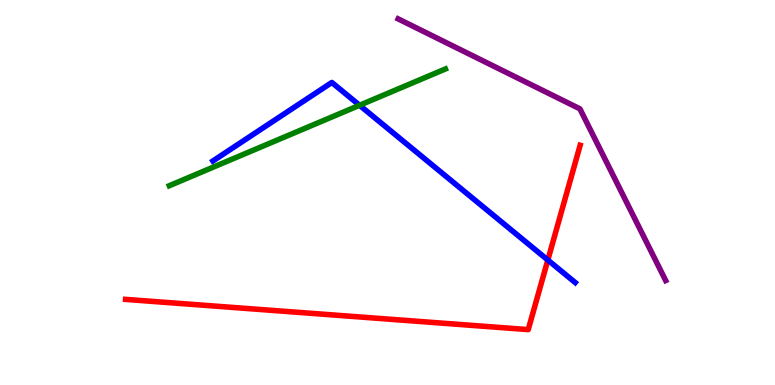[{'lines': ['blue', 'red'], 'intersections': [{'x': 7.07, 'y': 3.25}]}, {'lines': ['green', 'red'], 'intersections': []}, {'lines': ['purple', 'red'], 'intersections': []}, {'lines': ['blue', 'green'], 'intersections': [{'x': 4.64, 'y': 7.27}]}, {'lines': ['blue', 'purple'], 'intersections': []}, {'lines': ['green', 'purple'], 'intersections': []}]